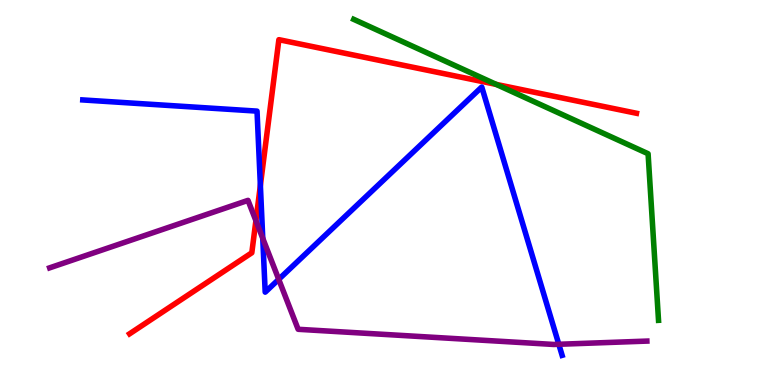[{'lines': ['blue', 'red'], 'intersections': [{'x': 3.36, 'y': 5.19}]}, {'lines': ['green', 'red'], 'intersections': [{'x': 6.4, 'y': 7.81}]}, {'lines': ['purple', 'red'], 'intersections': [{'x': 3.3, 'y': 4.27}]}, {'lines': ['blue', 'green'], 'intersections': []}, {'lines': ['blue', 'purple'], 'intersections': [{'x': 3.39, 'y': 3.81}, {'x': 3.6, 'y': 2.74}, {'x': 7.21, 'y': 1.06}]}, {'lines': ['green', 'purple'], 'intersections': []}]